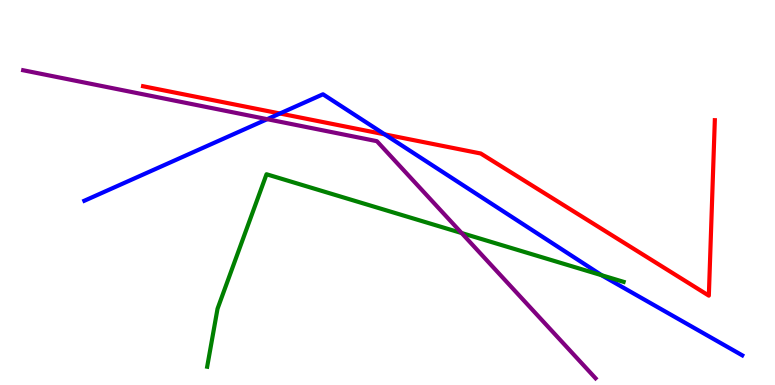[{'lines': ['blue', 'red'], 'intersections': [{'x': 3.61, 'y': 7.05}, {'x': 4.96, 'y': 6.51}]}, {'lines': ['green', 'red'], 'intersections': []}, {'lines': ['purple', 'red'], 'intersections': []}, {'lines': ['blue', 'green'], 'intersections': [{'x': 7.76, 'y': 2.85}]}, {'lines': ['blue', 'purple'], 'intersections': [{'x': 3.45, 'y': 6.9}]}, {'lines': ['green', 'purple'], 'intersections': [{'x': 5.96, 'y': 3.95}]}]